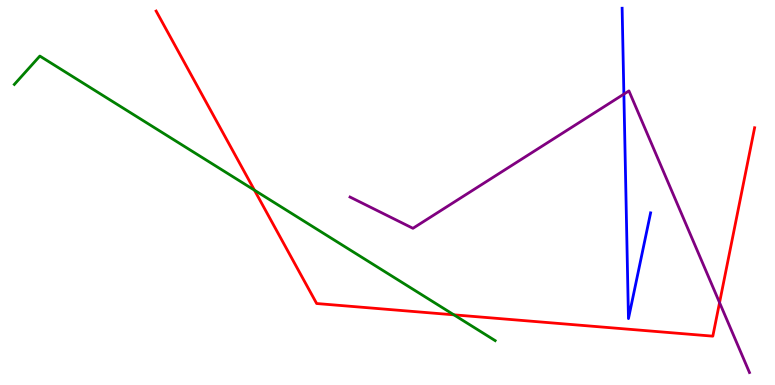[{'lines': ['blue', 'red'], 'intersections': []}, {'lines': ['green', 'red'], 'intersections': [{'x': 3.28, 'y': 5.06}, {'x': 5.86, 'y': 1.82}]}, {'lines': ['purple', 'red'], 'intersections': [{'x': 9.28, 'y': 2.14}]}, {'lines': ['blue', 'green'], 'intersections': []}, {'lines': ['blue', 'purple'], 'intersections': [{'x': 8.05, 'y': 7.56}]}, {'lines': ['green', 'purple'], 'intersections': []}]